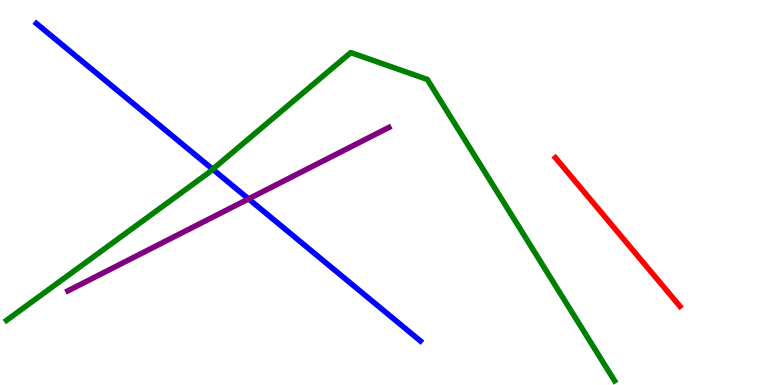[{'lines': ['blue', 'red'], 'intersections': []}, {'lines': ['green', 'red'], 'intersections': []}, {'lines': ['purple', 'red'], 'intersections': []}, {'lines': ['blue', 'green'], 'intersections': [{'x': 2.74, 'y': 5.6}]}, {'lines': ['blue', 'purple'], 'intersections': [{'x': 3.21, 'y': 4.83}]}, {'lines': ['green', 'purple'], 'intersections': []}]